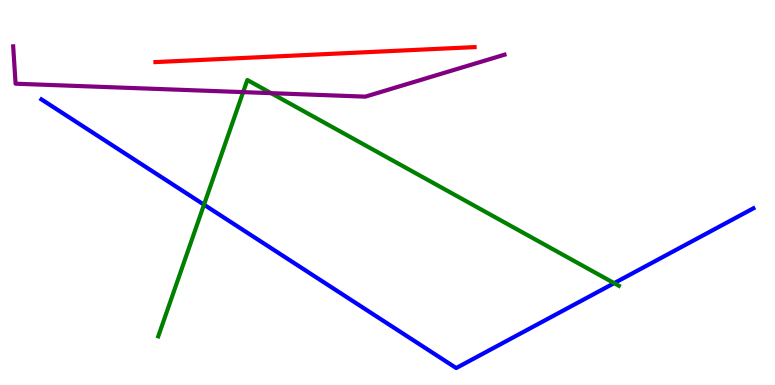[{'lines': ['blue', 'red'], 'intersections': []}, {'lines': ['green', 'red'], 'intersections': []}, {'lines': ['purple', 'red'], 'intersections': []}, {'lines': ['blue', 'green'], 'intersections': [{'x': 2.63, 'y': 4.68}, {'x': 7.92, 'y': 2.65}]}, {'lines': ['blue', 'purple'], 'intersections': []}, {'lines': ['green', 'purple'], 'intersections': [{'x': 3.14, 'y': 7.61}, {'x': 3.5, 'y': 7.58}]}]